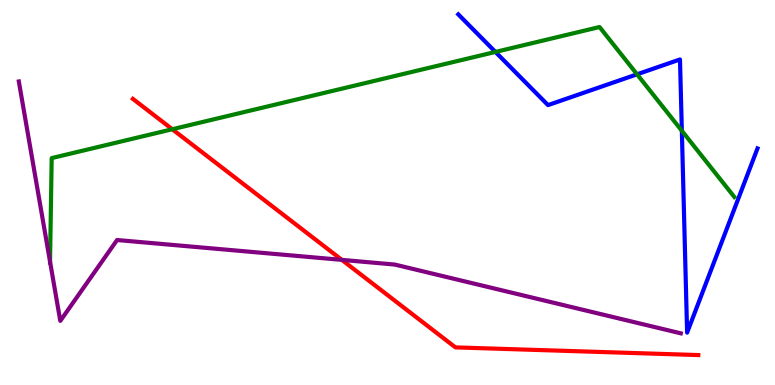[{'lines': ['blue', 'red'], 'intersections': []}, {'lines': ['green', 'red'], 'intersections': [{'x': 2.22, 'y': 6.64}]}, {'lines': ['purple', 'red'], 'intersections': [{'x': 4.41, 'y': 3.25}]}, {'lines': ['blue', 'green'], 'intersections': [{'x': 6.39, 'y': 8.65}, {'x': 8.22, 'y': 8.07}, {'x': 8.8, 'y': 6.6}]}, {'lines': ['blue', 'purple'], 'intersections': []}, {'lines': ['green', 'purple'], 'intersections': [{'x': 0.646, 'y': 3.2}]}]